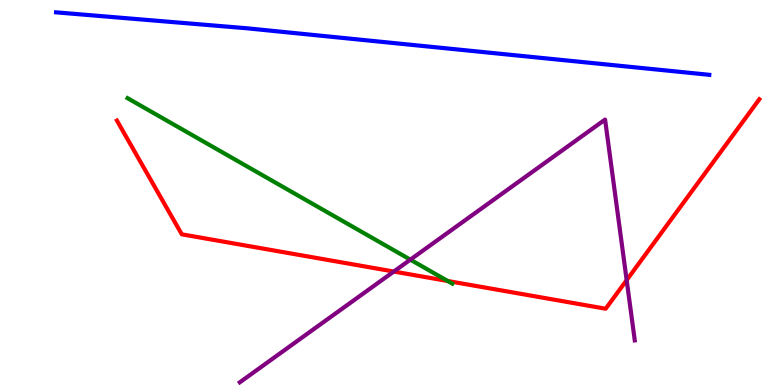[{'lines': ['blue', 'red'], 'intersections': []}, {'lines': ['green', 'red'], 'intersections': [{'x': 5.78, 'y': 2.7}]}, {'lines': ['purple', 'red'], 'intersections': [{'x': 5.08, 'y': 2.95}, {'x': 8.09, 'y': 2.72}]}, {'lines': ['blue', 'green'], 'intersections': []}, {'lines': ['blue', 'purple'], 'intersections': []}, {'lines': ['green', 'purple'], 'intersections': [{'x': 5.29, 'y': 3.26}]}]